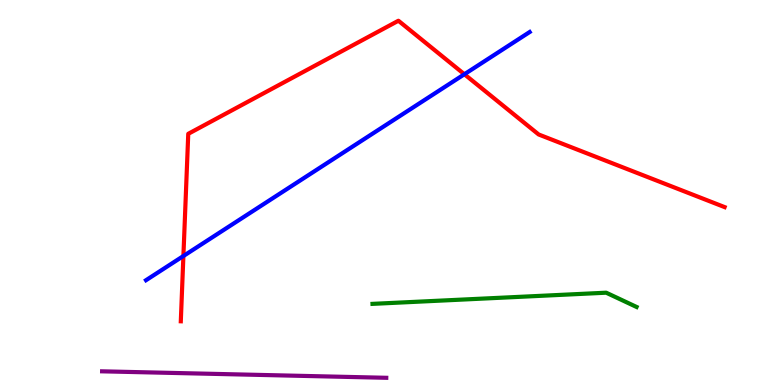[{'lines': ['blue', 'red'], 'intersections': [{'x': 2.37, 'y': 3.35}, {'x': 5.99, 'y': 8.07}]}, {'lines': ['green', 'red'], 'intersections': []}, {'lines': ['purple', 'red'], 'intersections': []}, {'lines': ['blue', 'green'], 'intersections': []}, {'lines': ['blue', 'purple'], 'intersections': []}, {'lines': ['green', 'purple'], 'intersections': []}]